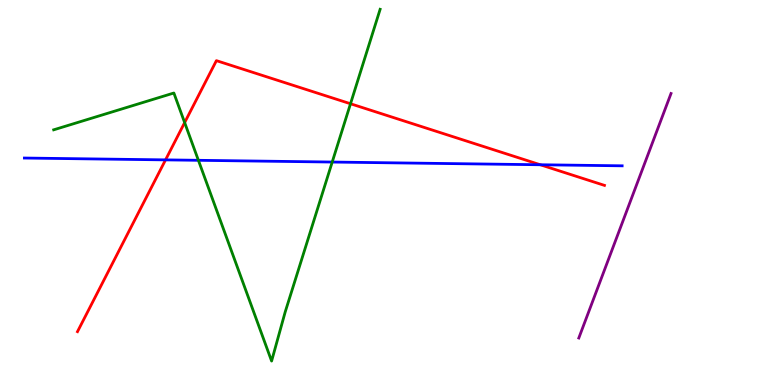[{'lines': ['blue', 'red'], 'intersections': [{'x': 2.14, 'y': 5.85}, {'x': 6.97, 'y': 5.72}]}, {'lines': ['green', 'red'], 'intersections': [{'x': 2.38, 'y': 6.82}, {'x': 4.52, 'y': 7.31}]}, {'lines': ['purple', 'red'], 'intersections': []}, {'lines': ['blue', 'green'], 'intersections': [{'x': 2.56, 'y': 5.84}, {'x': 4.29, 'y': 5.79}]}, {'lines': ['blue', 'purple'], 'intersections': []}, {'lines': ['green', 'purple'], 'intersections': []}]